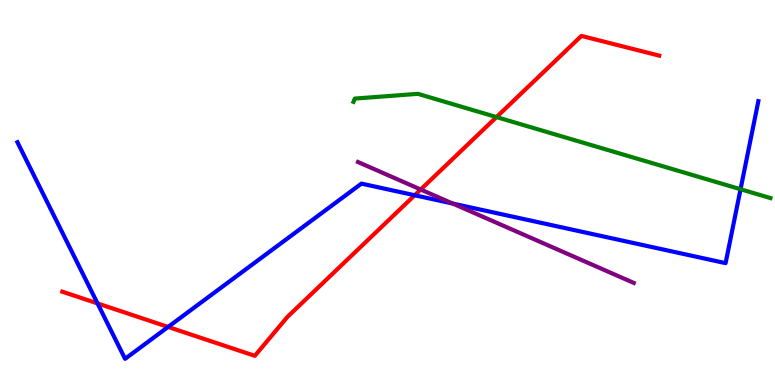[{'lines': ['blue', 'red'], 'intersections': [{'x': 1.26, 'y': 2.12}, {'x': 2.17, 'y': 1.51}, {'x': 5.35, 'y': 4.93}]}, {'lines': ['green', 'red'], 'intersections': [{'x': 6.41, 'y': 6.96}]}, {'lines': ['purple', 'red'], 'intersections': [{'x': 5.43, 'y': 5.08}]}, {'lines': ['blue', 'green'], 'intersections': [{'x': 9.56, 'y': 5.08}]}, {'lines': ['blue', 'purple'], 'intersections': [{'x': 5.84, 'y': 4.71}]}, {'lines': ['green', 'purple'], 'intersections': []}]